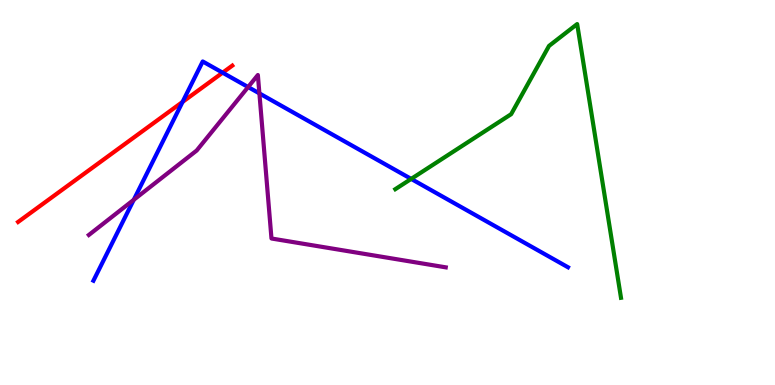[{'lines': ['blue', 'red'], 'intersections': [{'x': 2.36, 'y': 7.35}, {'x': 2.87, 'y': 8.11}]}, {'lines': ['green', 'red'], 'intersections': []}, {'lines': ['purple', 'red'], 'intersections': []}, {'lines': ['blue', 'green'], 'intersections': [{'x': 5.31, 'y': 5.35}]}, {'lines': ['blue', 'purple'], 'intersections': [{'x': 1.73, 'y': 4.81}, {'x': 3.2, 'y': 7.74}, {'x': 3.35, 'y': 7.57}]}, {'lines': ['green', 'purple'], 'intersections': []}]